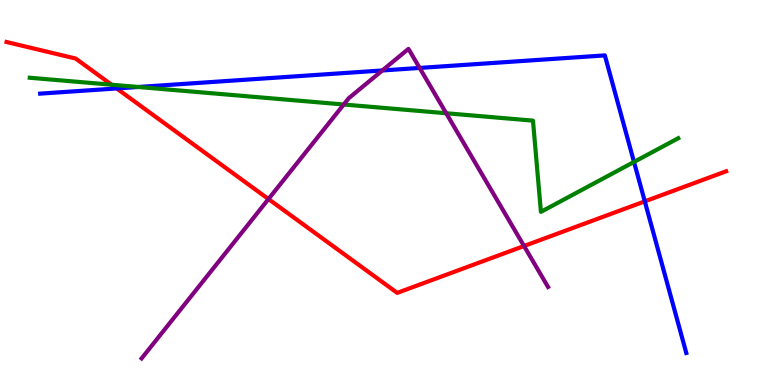[{'lines': ['blue', 'red'], 'intersections': [{'x': 1.51, 'y': 7.7}, {'x': 8.32, 'y': 4.77}]}, {'lines': ['green', 'red'], 'intersections': [{'x': 1.44, 'y': 7.8}]}, {'lines': ['purple', 'red'], 'intersections': [{'x': 3.46, 'y': 4.83}, {'x': 6.76, 'y': 3.61}]}, {'lines': ['blue', 'green'], 'intersections': [{'x': 1.78, 'y': 7.74}, {'x': 8.18, 'y': 5.79}]}, {'lines': ['blue', 'purple'], 'intersections': [{'x': 4.93, 'y': 8.17}, {'x': 5.41, 'y': 8.24}]}, {'lines': ['green', 'purple'], 'intersections': [{'x': 4.44, 'y': 7.29}, {'x': 5.76, 'y': 7.06}]}]